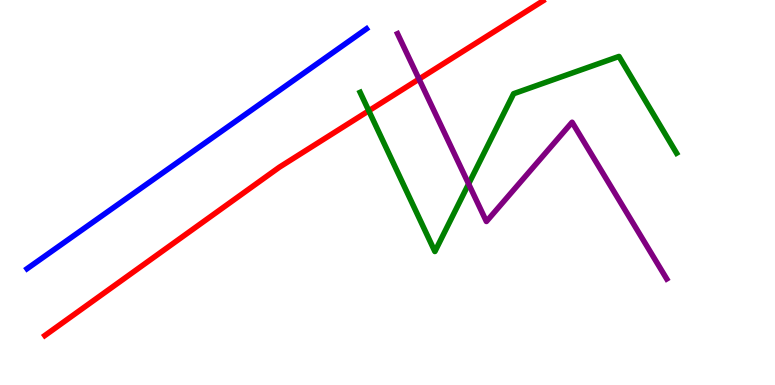[{'lines': ['blue', 'red'], 'intersections': []}, {'lines': ['green', 'red'], 'intersections': [{'x': 4.76, 'y': 7.12}]}, {'lines': ['purple', 'red'], 'intersections': [{'x': 5.41, 'y': 7.95}]}, {'lines': ['blue', 'green'], 'intersections': []}, {'lines': ['blue', 'purple'], 'intersections': []}, {'lines': ['green', 'purple'], 'intersections': [{'x': 6.05, 'y': 5.22}]}]